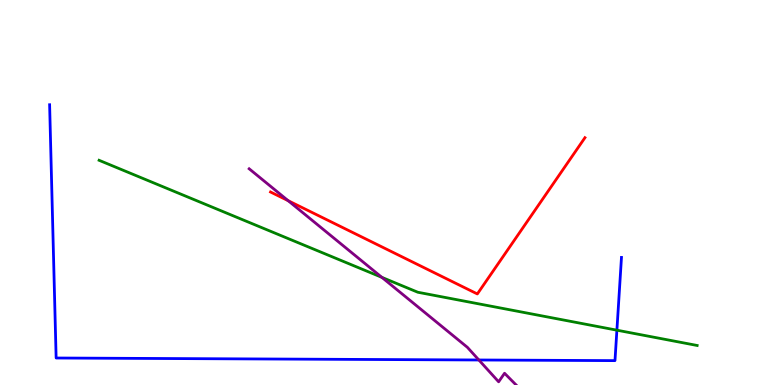[{'lines': ['blue', 'red'], 'intersections': []}, {'lines': ['green', 'red'], 'intersections': []}, {'lines': ['purple', 'red'], 'intersections': [{'x': 3.72, 'y': 4.79}]}, {'lines': ['blue', 'green'], 'intersections': [{'x': 7.96, 'y': 1.42}]}, {'lines': ['blue', 'purple'], 'intersections': [{'x': 6.18, 'y': 0.65}]}, {'lines': ['green', 'purple'], 'intersections': [{'x': 4.93, 'y': 2.8}]}]